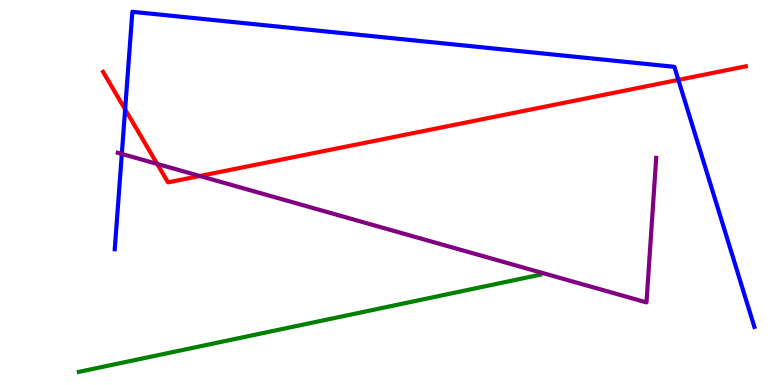[{'lines': ['blue', 'red'], 'intersections': [{'x': 1.61, 'y': 7.16}, {'x': 8.75, 'y': 7.93}]}, {'lines': ['green', 'red'], 'intersections': []}, {'lines': ['purple', 'red'], 'intersections': [{'x': 2.03, 'y': 5.74}, {'x': 2.58, 'y': 5.43}]}, {'lines': ['blue', 'green'], 'intersections': []}, {'lines': ['blue', 'purple'], 'intersections': [{'x': 1.57, 'y': 6.0}]}, {'lines': ['green', 'purple'], 'intersections': []}]